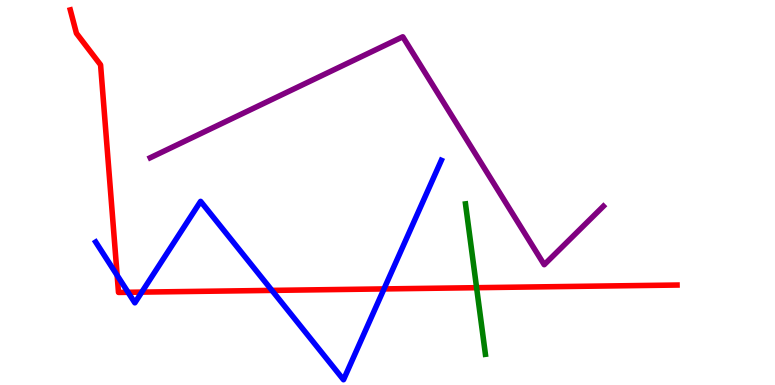[{'lines': ['blue', 'red'], 'intersections': [{'x': 1.51, 'y': 2.85}, {'x': 1.65, 'y': 2.41}, {'x': 1.83, 'y': 2.41}, {'x': 3.51, 'y': 2.46}, {'x': 4.95, 'y': 2.5}]}, {'lines': ['green', 'red'], 'intersections': [{'x': 6.15, 'y': 2.53}]}, {'lines': ['purple', 'red'], 'intersections': []}, {'lines': ['blue', 'green'], 'intersections': []}, {'lines': ['blue', 'purple'], 'intersections': []}, {'lines': ['green', 'purple'], 'intersections': []}]